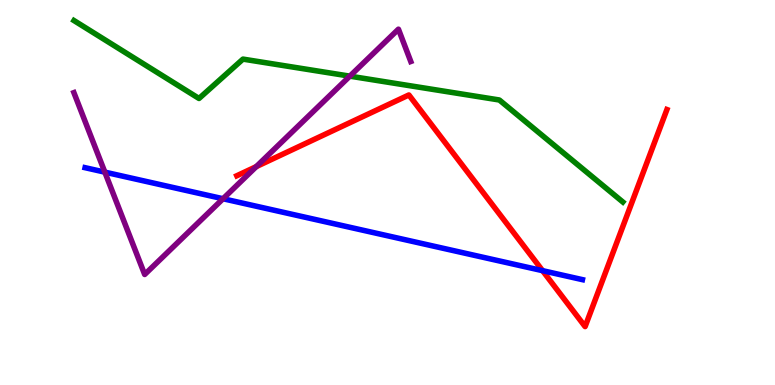[{'lines': ['blue', 'red'], 'intersections': [{'x': 7.0, 'y': 2.97}]}, {'lines': ['green', 'red'], 'intersections': []}, {'lines': ['purple', 'red'], 'intersections': [{'x': 3.31, 'y': 5.67}]}, {'lines': ['blue', 'green'], 'intersections': []}, {'lines': ['blue', 'purple'], 'intersections': [{'x': 1.35, 'y': 5.53}, {'x': 2.88, 'y': 4.84}]}, {'lines': ['green', 'purple'], 'intersections': [{'x': 4.51, 'y': 8.02}]}]